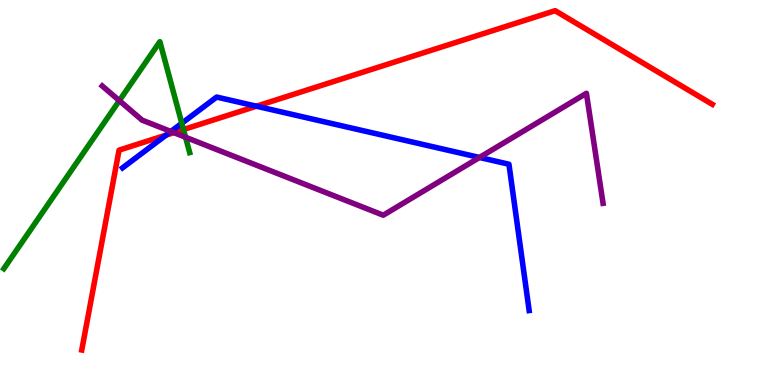[{'lines': ['blue', 'red'], 'intersections': [{'x': 2.14, 'y': 6.49}, {'x': 3.31, 'y': 7.24}]}, {'lines': ['green', 'red'], 'intersections': [{'x': 2.37, 'y': 6.64}]}, {'lines': ['purple', 'red'], 'intersections': [{'x': 2.24, 'y': 6.56}]}, {'lines': ['blue', 'green'], 'intersections': [{'x': 2.35, 'y': 6.8}]}, {'lines': ['blue', 'purple'], 'intersections': [{'x': 2.21, 'y': 6.58}, {'x': 6.19, 'y': 5.91}]}, {'lines': ['green', 'purple'], 'intersections': [{'x': 1.54, 'y': 7.39}, {'x': 2.39, 'y': 6.43}]}]